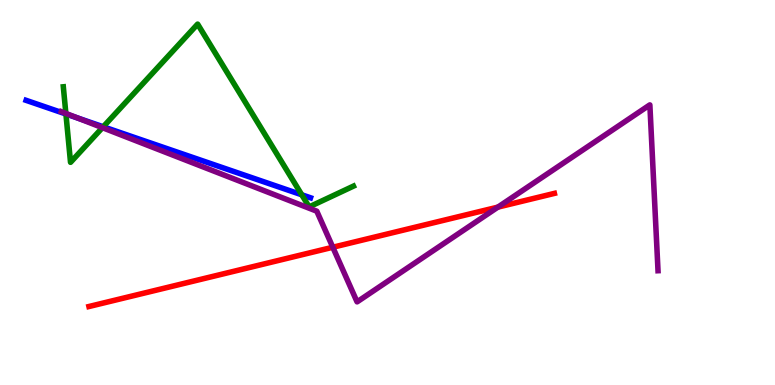[{'lines': ['blue', 'red'], 'intersections': []}, {'lines': ['green', 'red'], 'intersections': []}, {'lines': ['purple', 'red'], 'intersections': [{'x': 4.29, 'y': 3.58}, {'x': 6.42, 'y': 4.62}]}, {'lines': ['blue', 'green'], 'intersections': [{'x': 0.85, 'y': 7.04}, {'x': 1.33, 'y': 6.71}, {'x': 3.89, 'y': 4.94}]}, {'lines': ['blue', 'purple'], 'intersections': [{'x': 1.0, 'y': 6.94}]}, {'lines': ['green', 'purple'], 'intersections': [{'x': 0.85, 'y': 7.05}, {'x': 1.32, 'y': 6.68}]}]